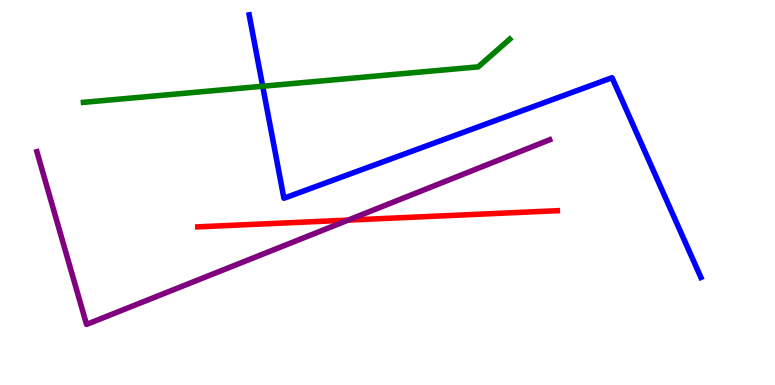[{'lines': ['blue', 'red'], 'intersections': []}, {'lines': ['green', 'red'], 'intersections': []}, {'lines': ['purple', 'red'], 'intersections': [{'x': 4.49, 'y': 4.28}]}, {'lines': ['blue', 'green'], 'intersections': [{'x': 3.39, 'y': 7.76}]}, {'lines': ['blue', 'purple'], 'intersections': []}, {'lines': ['green', 'purple'], 'intersections': []}]